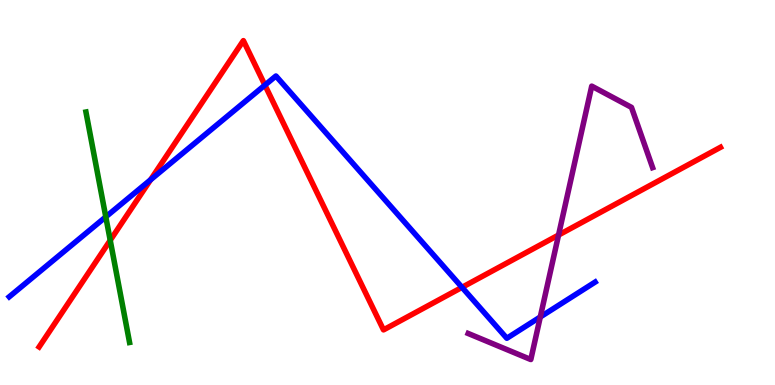[{'lines': ['blue', 'red'], 'intersections': [{'x': 1.94, 'y': 5.33}, {'x': 3.42, 'y': 7.79}, {'x': 5.96, 'y': 2.54}]}, {'lines': ['green', 'red'], 'intersections': [{'x': 1.42, 'y': 3.76}]}, {'lines': ['purple', 'red'], 'intersections': [{'x': 7.21, 'y': 3.9}]}, {'lines': ['blue', 'green'], 'intersections': [{'x': 1.37, 'y': 4.37}]}, {'lines': ['blue', 'purple'], 'intersections': [{'x': 6.97, 'y': 1.77}]}, {'lines': ['green', 'purple'], 'intersections': []}]